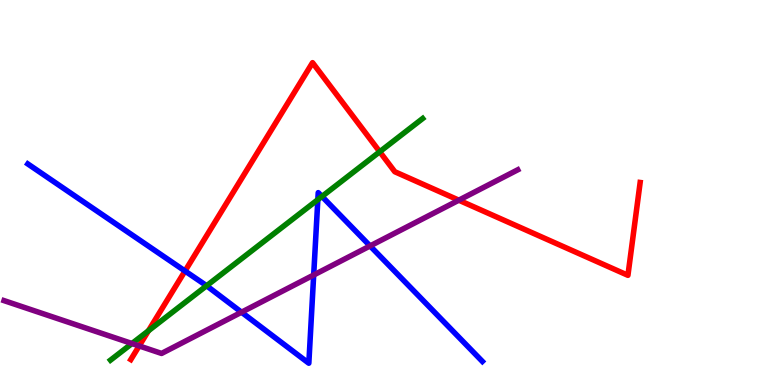[{'lines': ['blue', 'red'], 'intersections': [{'x': 2.39, 'y': 2.96}]}, {'lines': ['green', 'red'], 'intersections': [{'x': 1.92, 'y': 1.41}, {'x': 4.9, 'y': 6.06}]}, {'lines': ['purple', 'red'], 'intersections': [{'x': 1.8, 'y': 1.01}, {'x': 5.92, 'y': 4.8}]}, {'lines': ['blue', 'green'], 'intersections': [{'x': 2.67, 'y': 2.58}, {'x': 4.1, 'y': 4.81}, {'x': 4.15, 'y': 4.9}]}, {'lines': ['blue', 'purple'], 'intersections': [{'x': 3.12, 'y': 1.89}, {'x': 4.05, 'y': 2.86}, {'x': 4.78, 'y': 3.61}]}, {'lines': ['green', 'purple'], 'intersections': [{'x': 1.7, 'y': 1.08}]}]